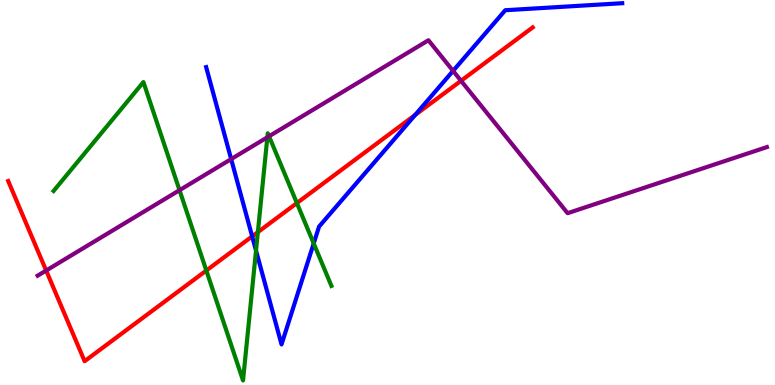[{'lines': ['blue', 'red'], 'intersections': [{'x': 3.25, 'y': 3.86}, {'x': 5.36, 'y': 7.01}]}, {'lines': ['green', 'red'], 'intersections': [{'x': 2.66, 'y': 2.97}, {'x': 3.33, 'y': 3.97}, {'x': 3.83, 'y': 4.73}]}, {'lines': ['purple', 'red'], 'intersections': [{'x': 0.596, 'y': 2.97}, {'x': 5.95, 'y': 7.9}]}, {'lines': ['blue', 'green'], 'intersections': [{'x': 3.3, 'y': 3.49}, {'x': 4.05, 'y': 3.68}]}, {'lines': ['blue', 'purple'], 'intersections': [{'x': 2.98, 'y': 5.87}, {'x': 5.85, 'y': 8.16}]}, {'lines': ['green', 'purple'], 'intersections': [{'x': 2.32, 'y': 5.06}, {'x': 3.45, 'y': 6.43}, {'x': 3.47, 'y': 6.46}]}]